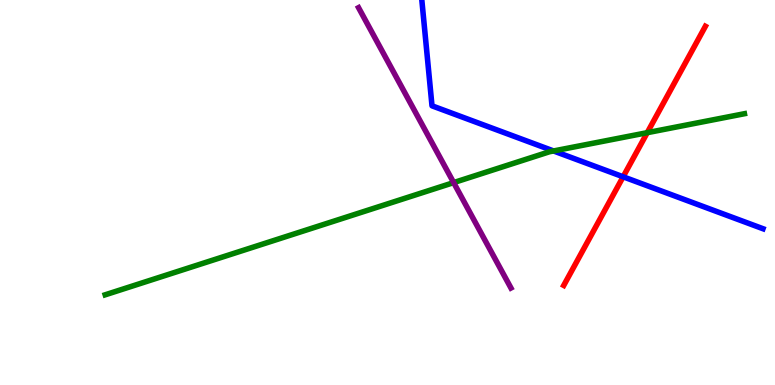[{'lines': ['blue', 'red'], 'intersections': [{'x': 8.04, 'y': 5.41}]}, {'lines': ['green', 'red'], 'intersections': [{'x': 8.35, 'y': 6.55}]}, {'lines': ['purple', 'red'], 'intersections': []}, {'lines': ['blue', 'green'], 'intersections': [{'x': 7.14, 'y': 6.08}]}, {'lines': ['blue', 'purple'], 'intersections': []}, {'lines': ['green', 'purple'], 'intersections': [{'x': 5.85, 'y': 5.26}]}]